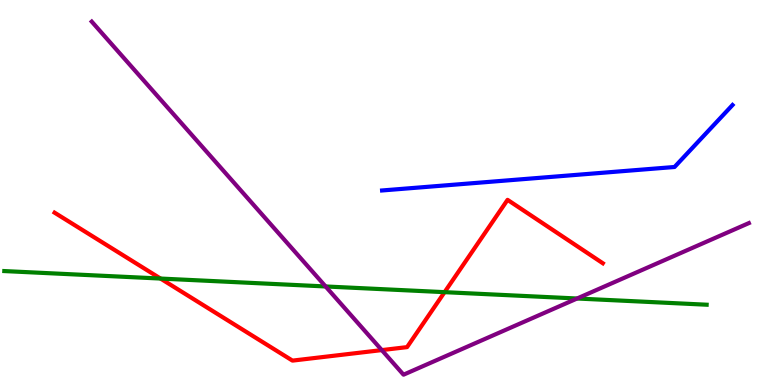[{'lines': ['blue', 'red'], 'intersections': []}, {'lines': ['green', 'red'], 'intersections': [{'x': 2.07, 'y': 2.76}, {'x': 5.74, 'y': 2.41}]}, {'lines': ['purple', 'red'], 'intersections': [{'x': 4.93, 'y': 0.907}]}, {'lines': ['blue', 'green'], 'intersections': []}, {'lines': ['blue', 'purple'], 'intersections': []}, {'lines': ['green', 'purple'], 'intersections': [{'x': 4.2, 'y': 2.56}, {'x': 7.45, 'y': 2.25}]}]